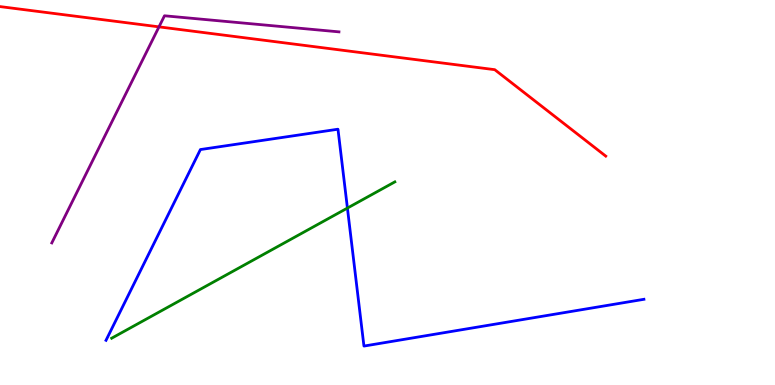[{'lines': ['blue', 'red'], 'intersections': []}, {'lines': ['green', 'red'], 'intersections': []}, {'lines': ['purple', 'red'], 'intersections': [{'x': 2.05, 'y': 9.3}]}, {'lines': ['blue', 'green'], 'intersections': [{'x': 4.48, 'y': 4.6}]}, {'lines': ['blue', 'purple'], 'intersections': []}, {'lines': ['green', 'purple'], 'intersections': []}]